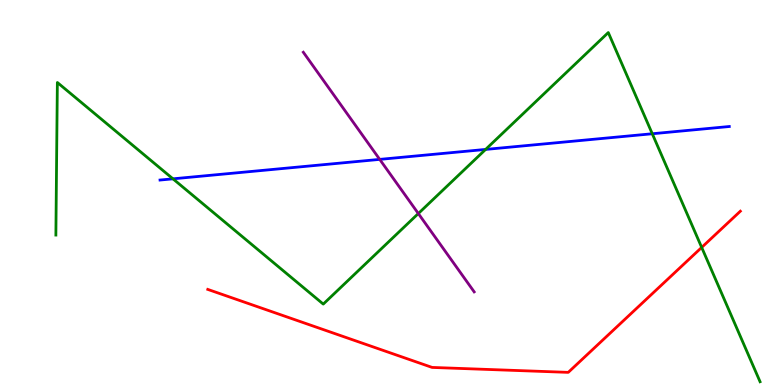[{'lines': ['blue', 'red'], 'intersections': []}, {'lines': ['green', 'red'], 'intersections': [{'x': 9.05, 'y': 3.57}]}, {'lines': ['purple', 'red'], 'intersections': []}, {'lines': ['blue', 'green'], 'intersections': [{'x': 2.23, 'y': 5.36}, {'x': 6.27, 'y': 6.12}, {'x': 8.42, 'y': 6.53}]}, {'lines': ['blue', 'purple'], 'intersections': [{'x': 4.9, 'y': 5.86}]}, {'lines': ['green', 'purple'], 'intersections': [{'x': 5.4, 'y': 4.45}]}]